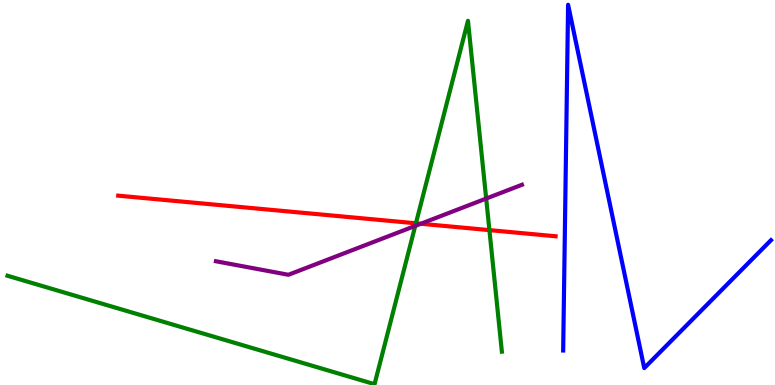[{'lines': ['blue', 'red'], 'intersections': []}, {'lines': ['green', 'red'], 'intersections': [{'x': 5.37, 'y': 4.2}, {'x': 6.32, 'y': 4.02}]}, {'lines': ['purple', 'red'], 'intersections': [{'x': 5.43, 'y': 4.19}]}, {'lines': ['blue', 'green'], 'intersections': []}, {'lines': ['blue', 'purple'], 'intersections': []}, {'lines': ['green', 'purple'], 'intersections': [{'x': 5.36, 'y': 4.13}, {'x': 6.27, 'y': 4.84}]}]